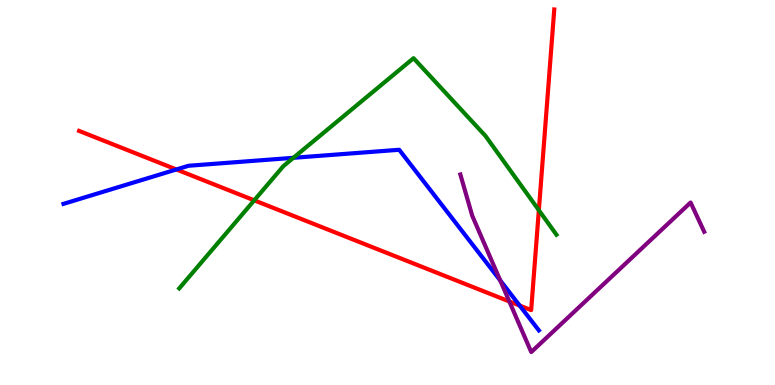[{'lines': ['blue', 'red'], 'intersections': [{'x': 2.28, 'y': 5.6}, {'x': 6.71, 'y': 2.06}]}, {'lines': ['green', 'red'], 'intersections': [{'x': 3.28, 'y': 4.8}, {'x': 6.95, 'y': 4.54}]}, {'lines': ['purple', 'red'], 'intersections': [{'x': 6.57, 'y': 2.17}]}, {'lines': ['blue', 'green'], 'intersections': [{'x': 3.79, 'y': 5.9}]}, {'lines': ['blue', 'purple'], 'intersections': [{'x': 6.45, 'y': 2.72}]}, {'lines': ['green', 'purple'], 'intersections': []}]